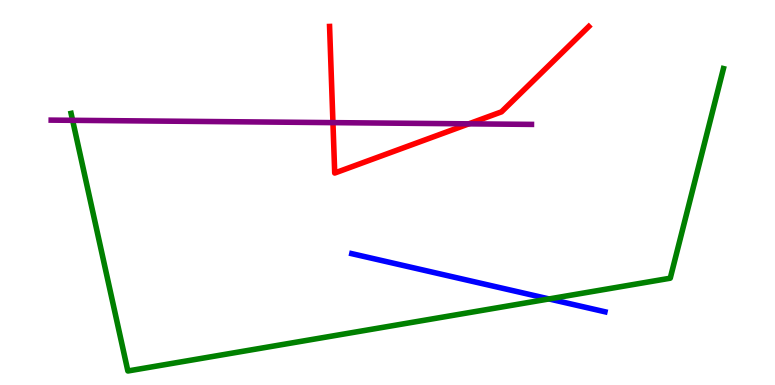[{'lines': ['blue', 'red'], 'intersections': []}, {'lines': ['green', 'red'], 'intersections': []}, {'lines': ['purple', 'red'], 'intersections': [{'x': 4.3, 'y': 6.81}, {'x': 6.05, 'y': 6.78}]}, {'lines': ['blue', 'green'], 'intersections': [{'x': 7.08, 'y': 2.24}]}, {'lines': ['blue', 'purple'], 'intersections': []}, {'lines': ['green', 'purple'], 'intersections': [{'x': 0.937, 'y': 6.87}]}]